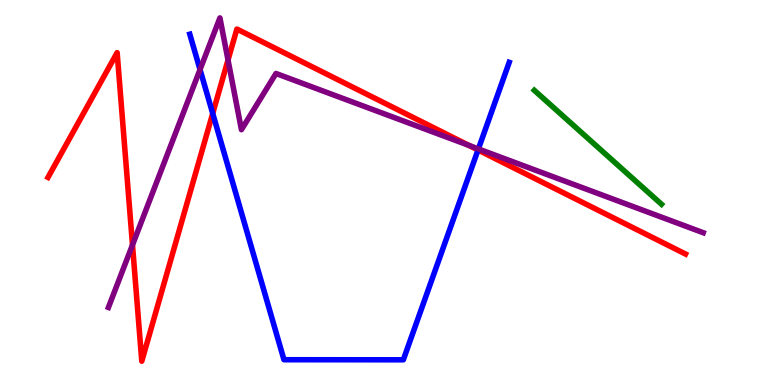[{'lines': ['blue', 'red'], 'intersections': [{'x': 2.74, 'y': 7.05}, {'x': 6.17, 'y': 6.1}]}, {'lines': ['green', 'red'], 'intersections': []}, {'lines': ['purple', 'red'], 'intersections': [{'x': 1.71, 'y': 3.64}, {'x': 2.94, 'y': 8.44}, {'x': 6.05, 'y': 6.23}]}, {'lines': ['blue', 'green'], 'intersections': []}, {'lines': ['blue', 'purple'], 'intersections': [{'x': 2.58, 'y': 8.19}, {'x': 6.17, 'y': 6.13}]}, {'lines': ['green', 'purple'], 'intersections': []}]